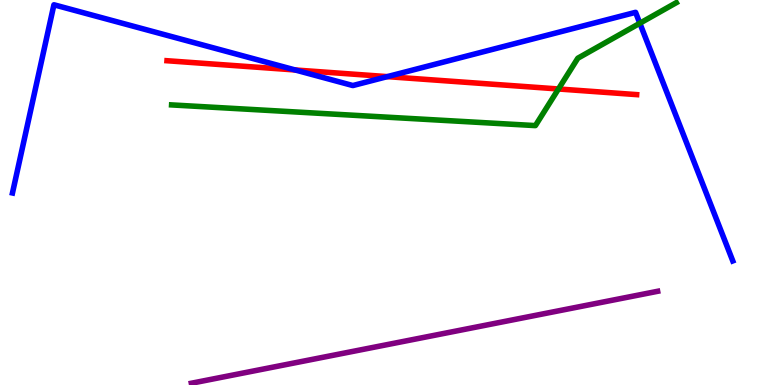[{'lines': ['blue', 'red'], 'intersections': [{'x': 3.81, 'y': 8.18}, {'x': 5.0, 'y': 8.01}]}, {'lines': ['green', 'red'], 'intersections': [{'x': 7.21, 'y': 7.69}]}, {'lines': ['purple', 'red'], 'intersections': []}, {'lines': ['blue', 'green'], 'intersections': [{'x': 8.26, 'y': 9.4}]}, {'lines': ['blue', 'purple'], 'intersections': []}, {'lines': ['green', 'purple'], 'intersections': []}]